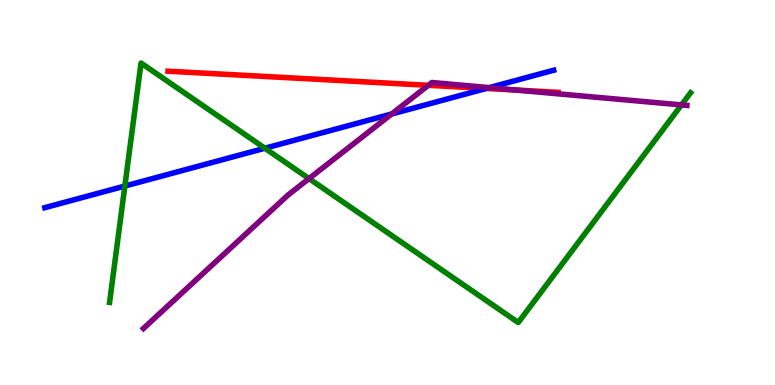[{'lines': ['blue', 'red'], 'intersections': [{'x': 6.27, 'y': 7.7}]}, {'lines': ['green', 'red'], 'intersections': []}, {'lines': ['purple', 'red'], 'intersections': [{'x': 5.53, 'y': 7.78}, {'x': 6.66, 'y': 7.66}]}, {'lines': ['blue', 'green'], 'intersections': [{'x': 1.61, 'y': 5.17}, {'x': 3.42, 'y': 6.15}]}, {'lines': ['blue', 'purple'], 'intersections': [{'x': 5.05, 'y': 7.04}, {'x': 6.31, 'y': 7.72}]}, {'lines': ['green', 'purple'], 'intersections': [{'x': 3.99, 'y': 5.36}, {'x': 8.79, 'y': 7.27}]}]